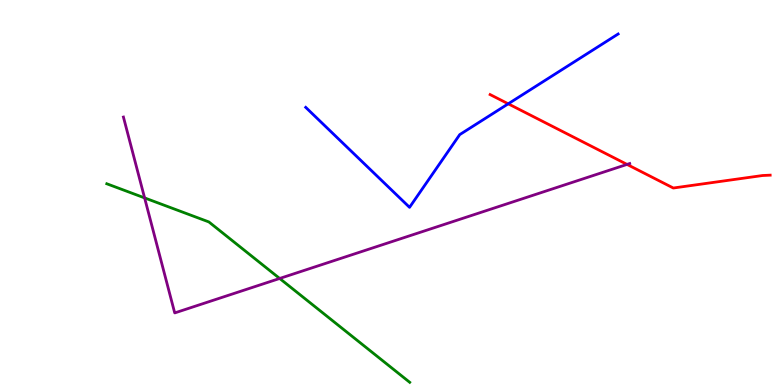[{'lines': ['blue', 'red'], 'intersections': [{'x': 6.56, 'y': 7.3}]}, {'lines': ['green', 'red'], 'intersections': []}, {'lines': ['purple', 'red'], 'intersections': [{'x': 8.09, 'y': 5.73}]}, {'lines': ['blue', 'green'], 'intersections': []}, {'lines': ['blue', 'purple'], 'intersections': []}, {'lines': ['green', 'purple'], 'intersections': [{'x': 1.87, 'y': 4.86}, {'x': 3.61, 'y': 2.77}]}]